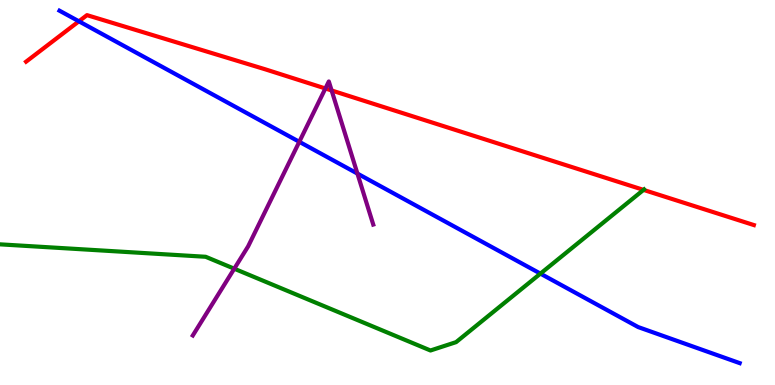[{'lines': ['blue', 'red'], 'intersections': [{'x': 1.02, 'y': 9.45}]}, {'lines': ['green', 'red'], 'intersections': [{'x': 8.3, 'y': 5.07}]}, {'lines': ['purple', 'red'], 'intersections': [{'x': 4.2, 'y': 7.7}, {'x': 4.28, 'y': 7.65}]}, {'lines': ['blue', 'green'], 'intersections': [{'x': 6.97, 'y': 2.89}]}, {'lines': ['blue', 'purple'], 'intersections': [{'x': 3.86, 'y': 6.32}, {'x': 4.61, 'y': 5.49}]}, {'lines': ['green', 'purple'], 'intersections': [{'x': 3.02, 'y': 3.02}]}]